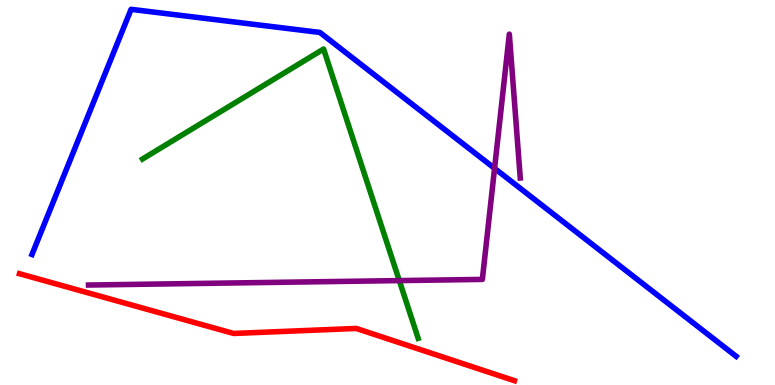[{'lines': ['blue', 'red'], 'intersections': []}, {'lines': ['green', 'red'], 'intersections': []}, {'lines': ['purple', 'red'], 'intersections': []}, {'lines': ['blue', 'green'], 'intersections': []}, {'lines': ['blue', 'purple'], 'intersections': [{'x': 6.38, 'y': 5.63}]}, {'lines': ['green', 'purple'], 'intersections': [{'x': 5.15, 'y': 2.71}]}]